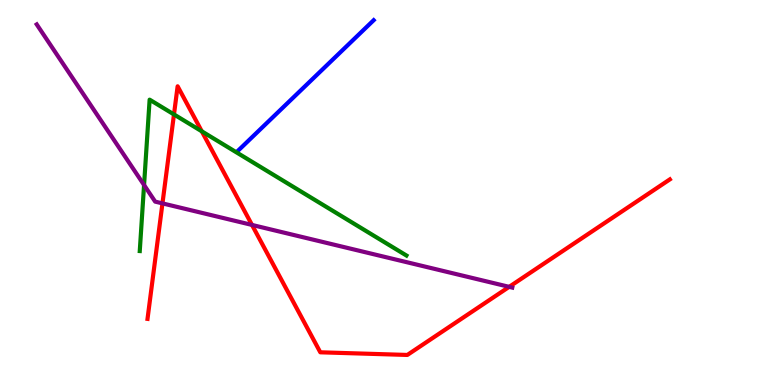[{'lines': ['blue', 'red'], 'intersections': []}, {'lines': ['green', 'red'], 'intersections': [{'x': 2.24, 'y': 7.03}, {'x': 2.6, 'y': 6.59}]}, {'lines': ['purple', 'red'], 'intersections': [{'x': 2.1, 'y': 4.72}, {'x': 3.25, 'y': 4.16}, {'x': 6.57, 'y': 2.55}]}, {'lines': ['blue', 'green'], 'intersections': []}, {'lines': ['blue', 'purple'], 'intersections': []}, {'lines': ['green', 'purple'], 'intersections': [{'x': 1.86, 'y': 5.19}]}]